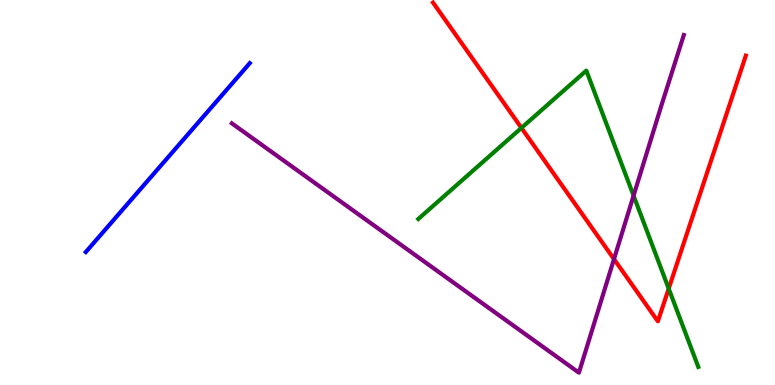[{'lines': ['blue', 'red'], 'intersections': []}, {'lines': ['green', 'red'], 'intersections': [{'x': 6.73, 'y': 6.68}, {'x': 8.63, 'y': 2.5}]}, {'lines': ['purple', 'red'], 'intersections': [{'x': 7.92, 'y': 3.27}]}, {'lines': ['blue', 'green'], 'intersections': []}, {'lines': ['blue', 'purple'], 'intersections': []}, {'lines': ['green', 'purple'], 'intersections': [{'x': 8.18, 'y': 4.92}]}]